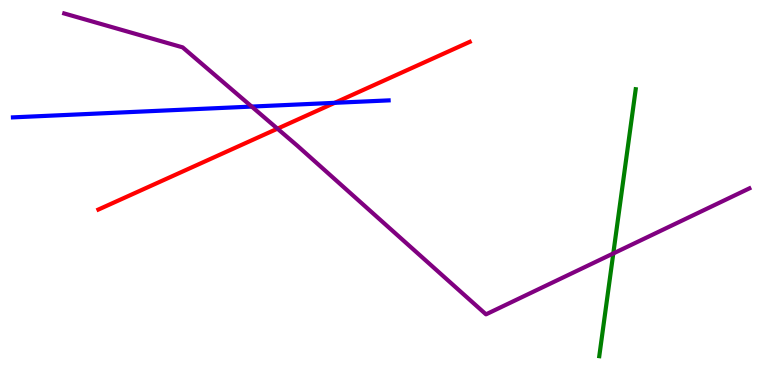[{'lines': ['blue', 'red'], 'intersections': [{'x': 4.32, 'y': 7.33}]}, {'lines': ['green', 'red'], 'intersections': []}, {'lines': ['purple', 'red'], 'intersections': [{'x': 3.58, 'y': 6.66}]}, {'lines': ['blue', 'green'], 'intersections': []}, {'lines': ['blue', 'purple'], 'intersections': [{'x': 3.25, 'y': 7.23}]}, {'lines': ['green', 'purple'], 'intersections': [{'x': 7.91, 'y': 3.42}]}]